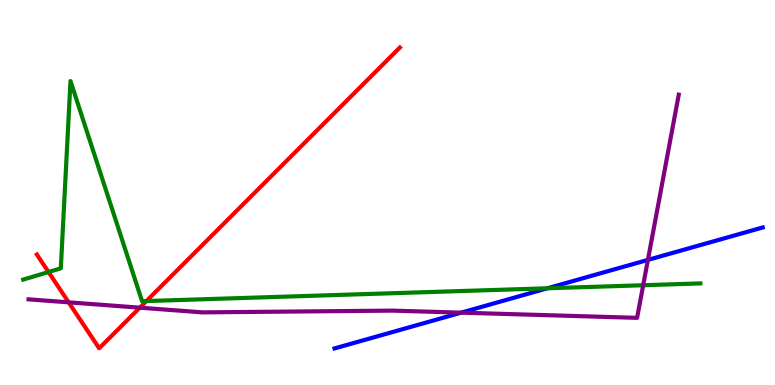[{'lines': ['blue', 'red'], 'intersections': []}, {'lines': ['green', 'red'], 'intersections': [{'x': 0.626, 'y': 2.93}, {'x': 1.89, 'y': 2.18}]}, {'lines': ['purple', 'red'], 'intersections': [{'x': 0.886, 'y': 2.15}, {'x': 1.8, 'y': 2.01}]}, {'lines': ['blue', 'green'], 'intersections': [{'x': 7.06, 'y': 2.51}]}, {'lines': ['blue', 'purple'], 'intersections': [{'x': 5.95, 'y': 1.88}, {'x': 8.36, 'y': 3.25}]}, {'lines': ['green', 'purple'], 'intersections': [{'x': 8.3, 'y': 2.59}]}]